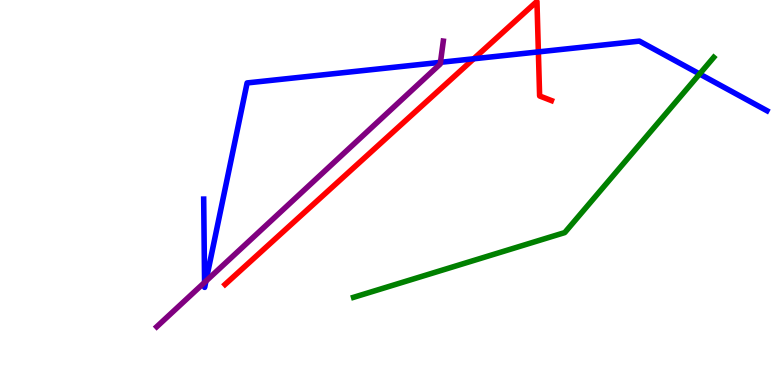[{'lines': ['blue', 'red'], 'intersections': [{'x': 6.11, 'y': 8.47}, {'x': 6.95, 'y': 8.65}]}, {'lines': ['green', 'red'], 'intersections': []}, {'lines': ['purple', 'red'], 'intersections': []}, {'lines': ['blue', 'green'], 'intersections': [{'x': 9.03, 'y': 8.08}]}, {'lines': ['blue', 'purple'], 'intersections': [{'x': 2.64, 'y': 2.67}, {'x': 2.66, 'y': 2.7}, {'x': 5.68, 'y': 8.38}]}, {'lines': ['green', 'purple'], 'intersections': []}]